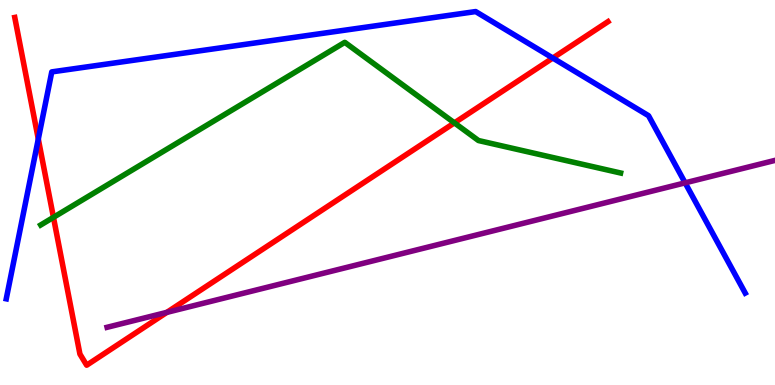[{'lines': ['blue', 'red'], 'intersections': [{'x': 0.494, 'y': 6.39}, {'x': 7.13, 'y': 8.49}]}, {'lines': ['green', 'red'], 'intersections': [{'x': 0.69, 'y': 4.36}, {'x': 5.86, 'y': 6.81}]}, {'lines': ['purple', 'red'], 'intersections': [{'x': 2.15, 'y': 1.89}]}, {'lines': ['blue', 'green'], 'intersections': []}, {'lines': ['blue', 'purple'], 'intersections': [{'x': 8.84, 'y': 5.25}]}, {'lines': ['green', 'purple'], 'intersections': []}]